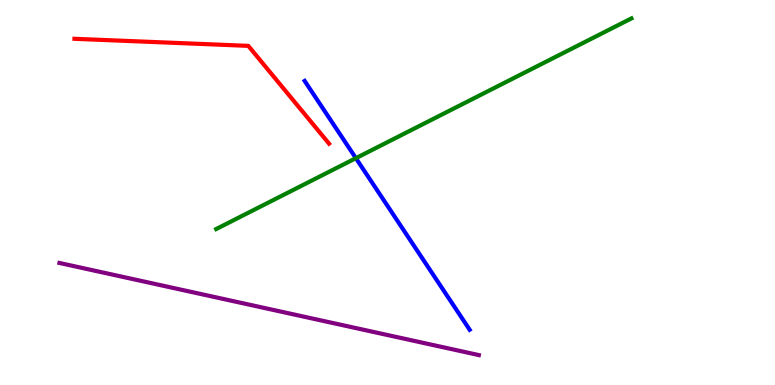[{'lines': ['blue', 'red'], 'intersections': []}, {'lines': ['green', 'red'], 'intersections': []}, {'lines': ['purple', 'red'], 'intersections': []}, {'lines': ['blue', 'green'], 'intersections': [{'x': 4.59, 'y': 5.89}]}, {'lines': ['blue', 'purple'], 'intersections': []}, {'lines': ['green', 'purple'], 'intersections': []}]